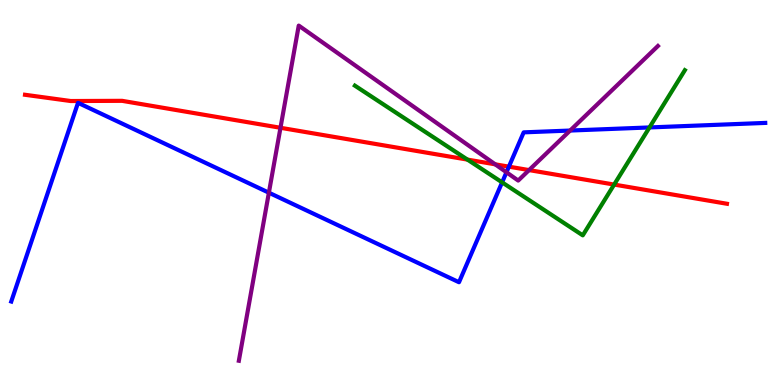[{'lines': ['blue', 'red'], 'intersections': [{'x': 6.57, 'y': 5.67}]}, {'lines': ['green', 'red'], 'intersections': [{'x': 6.03, 'y': 5.85}, {'x': 7.92, 'y': 5.21}]}, {'lines': ['purple', 'red'], 'intersections': [{'x': 3.62, 'y': 6.68}, {'x': 6.39, 'y': 5.73}, {'x': 6.83, 'y': 5.58}]}, {'lines': ['blue', 'green'], 'intersections': [{'x': 6.48, 'y': 5.26}, {'x': 8.38, 'y': 6.69}]}, {'lines': ['blue', 'purple'], 'intersections': [{'x': 3.47, 'y': 4.99}, {'x': 6.53, 'y': 5.53}, {'x': 7.36, 'y': 6.61}]}, {'lines': ['green', 'purple'], 'intersections': []}]